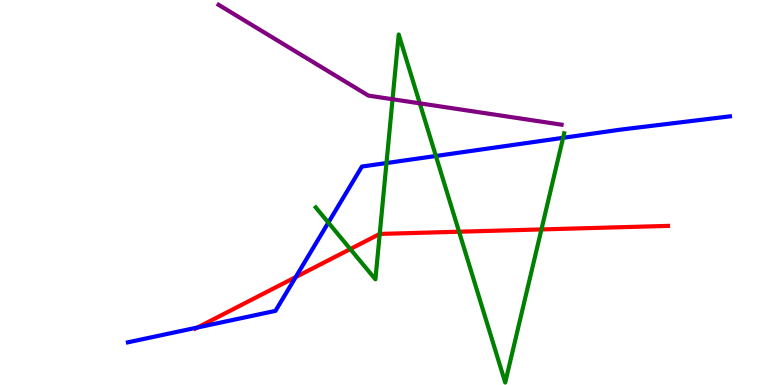[{'lines': ['blue', 'red'], 'intersections': [{'x': 2.55, 'y': 1.49}, {'x': 3.82, 'y': 2.8}]}, {'lines': ['green', 'red'], 'intersections': [{'x': 4.52, 'y': 3.53}, {'x': 4.9, 'y': 3.92}, {'x': 5.92, 'y': 3.98}, {'x': 6.99, 'y': 4.04}]}, {'lines': ['purple', 'red'], 'intersections': []}, {'lines': ['blue', 'green'], 'intersections': [{'x': 4.24, 'y': 4.22}, {'x': 4.99, 'y': 5.77}, {'x': 5.62, 'y': 5.95}, {'x': 7.27, 'y': 6.42}]}, {'lines': ['blue', 'purple'], 'intersections': []}, {'lines': ['green', 'purple'], 'intersections': [{'x': 5.07, 'y': 7.42}, {'x': 5.42, 'y': 7.32}]}]